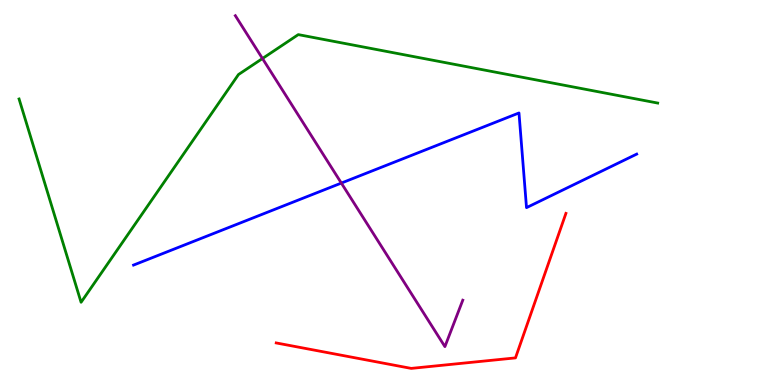[{'lines': ['blue', 'red'], 'intersections': []}, {'lines': ['green', 'red'], 'intersections': []}, {'lines': ['purple', 'red'], 'intersections': []}, {'lines': ['blue', 'green'], 'intersections': []}, {'lines': ['blue', 'purple'], 'intersections': [{'x': 4.4, 'y': 5.24}]}, {'lines': ['green', 'purple'], 'intersections': [{'x': 3.39, 'y': 8.48}]}]